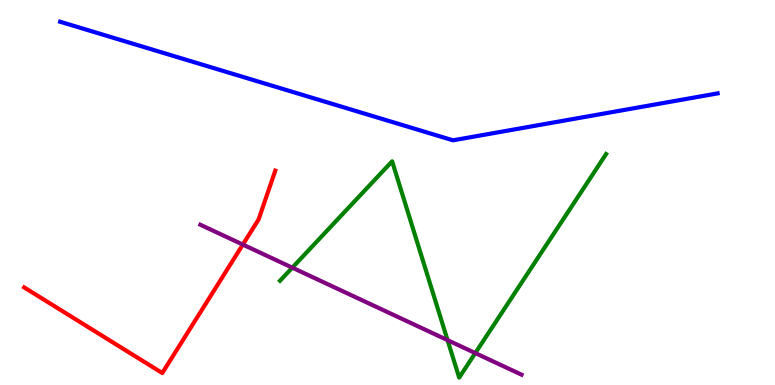[{'lines': ['blue', 'red'], 'intersections': []}, {'lines': ['green', 'red'], 'intersections': []}, {'lines': ['purple', 'red'], 'intersections': [{'x': 3.13, 'y': 3.65}]}, {'lines': ['blue', 'green'], 'intersections': []}, {'lines': ['blue', 'purple'], 'intersections': []}, {'lines': ['green', 'purple'], 'intersections': [{'x': 3.77, 'y': 3.05}, {'x': 5.78, 'y': 1.17}, {'x': 6.13, 'y': 0.829}]}]